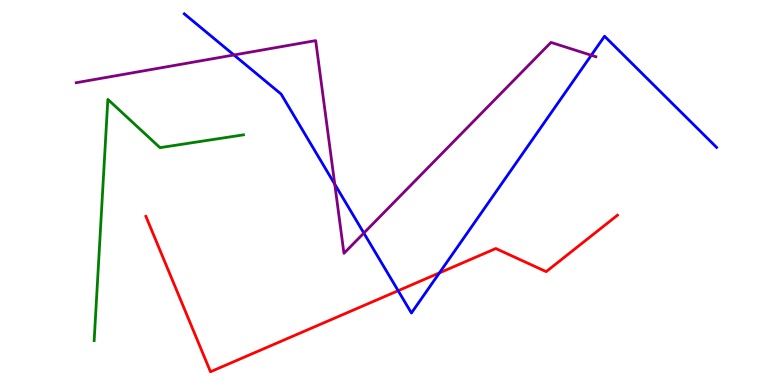[{'lines': ['blue', 'red'], 'intersections': [{'x': 5.14, 'y': 2.45}, {'x': 5.67, 'y': 2.91}]}, {'lines': ['green', 'red'], 'intersections': []}, {'lines': ['purple', 'red'], 'intersections': []}, {'lines': ['blue', 'green'], 'intersections': []}, {'lines': ['blue', 'purple'], 'intersections': [{'x': 3.02, 'y': 8.57}, {'x': 4.32, 'y': 5.22}, {'x': 4.69, 'y': 3.95}, {'x': 7.63, 'y': 8.56}]}, {'lines': ['green', 'purple'], 'intersections': []}]